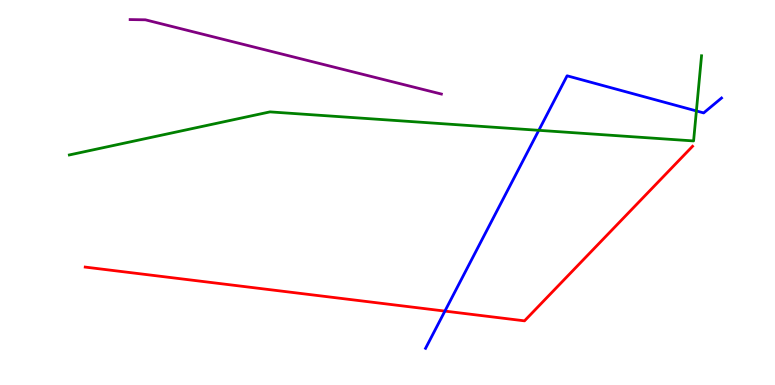[{'lines': ['blue', 'red'], 'intersections': [{'x': 5.74, 'y': 1.92}]}, {'lines': ['green', 'red'], 'intersections': []}, {'lines': ['purple', 'red'], 'intersections': []}, {'lines': ['blue', 'green'], 'intersections': [{'x': 6.95, 'y': 6.62}, {'x': 8.99, 'y': 7.12}]}, {'lines': ['blue', 'purple'], 'intersections': []}, {'lines': ['green', 'purple'], 'intersections': []}]